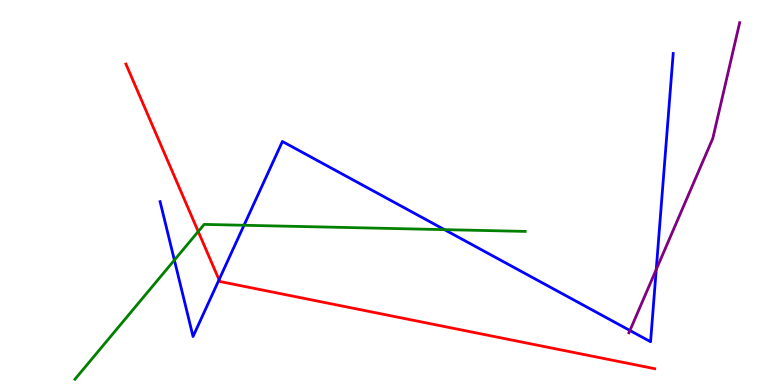[{'lines': ['blue', 'red'], 'intersections': [{'x': 2.83, 'y': 2.73}]}, {'lines': ['green', 'red'], 'intersections': [{'x': 2.56, 'y': 3.99}]}, {'lines': ['purple', 'red'], 'intersections': []}, {'lines': ['blue', 'green'], 'intersections': [{'x': 2.25, 'y': 3.24}, {'x': 3.15, 'y': 4.15}, {'x': 5.74, 'y': 4.04}]}, {'lines': ['blue', 'purple'], 'intersections': [{'x': 8.13, 'y': 1.42}, {'x': 8.47, 'y': 3.0}]}, {'lines': ['green', 'purple'], 'intersections': []}]